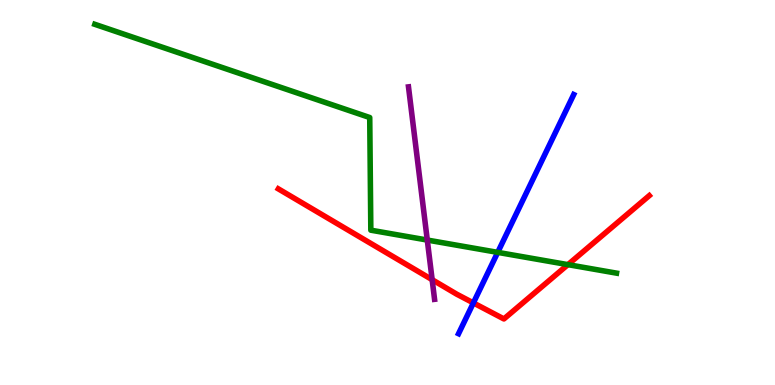[{'lines': ['blue', 'red'], 'intersections': [{'x': 6.11, 'y': 2.13}]}, {'lines': ['green', 'red'], 'intersections': [{'x': 7.33, 'y': 3.13}]}, {'lines': ['purple', 'red'], 'intersections': [{'x': 5.58, 'y': 2.74}]}, {'lines': ['blue', 'green'], 'intersections': [{'x': 6.42, 'y': 3.45}]}, {'lines': ['blue', 'purple'], 'intersections': []}, {'lines': ['green', 'purple'], 'intersections': [{'x': 5.51, 'y': 3.76}]}]